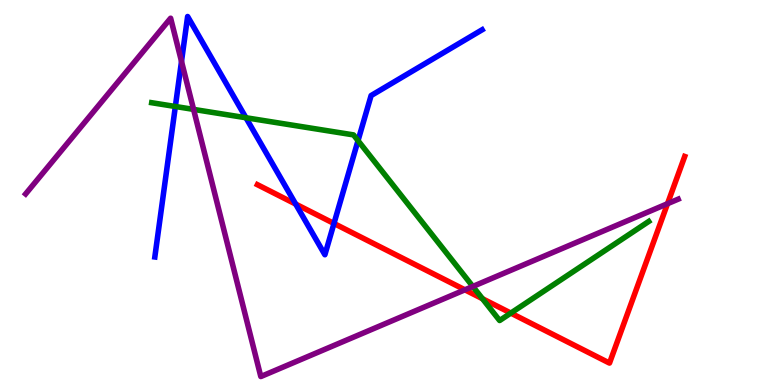[{'lines': ['blue', 'red'], 'intersections': [{'x': 3.82, 'y': 4.7}, {'x': 4.31, 'y': 4.2}]}, {'lines': ['green', 'red'], 'intersections': [{'x': 6.23, 'y': 2.24}, {'x': 6.59, 'y': 1.87}]}, {'lines': ['purple', 'red'], 'intersections': [{'x': 6.0, 'y': 2.47}, {'x': 8.61, 'y': 4.71}]}, {'lines': ['blue', 'green'], 'intersections': [{'x': 2.26, 'y': 7.23}, {'x': 3.17, 'y': 6.94}, {'x': 4.62, 'y': 6.35}]}, {'lines': ['blue', 'purple'], 'intersections': [{'x': 2.34, 'y': 8.4}]}, {'lines': ['green', 'purple'], 'intersections': [{'x': 2.5, 'y': 7.16}, {'x': 6.1, 'y': 2.56}]}]